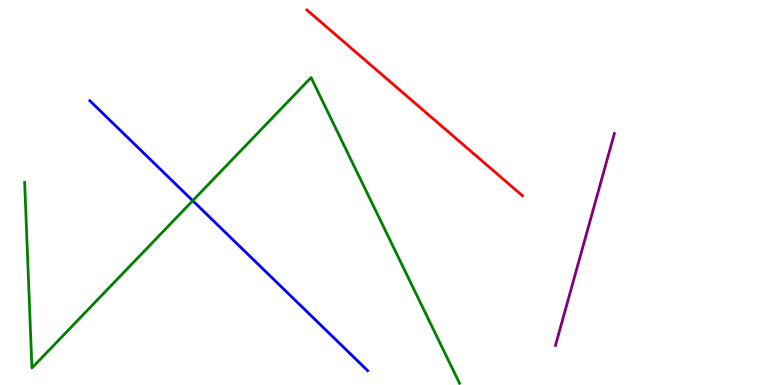[{'lines': ['blue', 'red'], 'intersections': []}, {'lines': ['green', 'red'], 'intersections': []}, {'lines': ['purple', 'red'], 'intersections': []}, {'lines': ['blue', 'green'], 'intersections': [{'x': 2.49, 'y': 4.79}]}, {'lines': ['blue', 'purple'], 'intersections': []}, {'lines': ['green', 'purple'], 'intersections': []}]